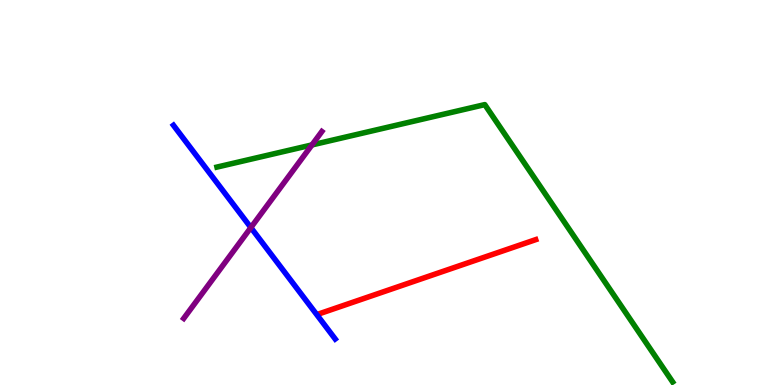[{'lines': ['blue', 'red'], 'intersections': []}, {'lines': ['green', 'red'], 'intersections': []}, {'lines': ['purple', 'red'], 'intersections': []}, {'lines': ['blue', 'green'], 'intersections': []}, {'lines': ['blue', 'purple'], 'intersections': [{'x': 3.24, 'y': 4.09}]}, {'lines': ['green', 'purple'], 'intersections': [{'x': 4.03, 'y': 6.24}]}]